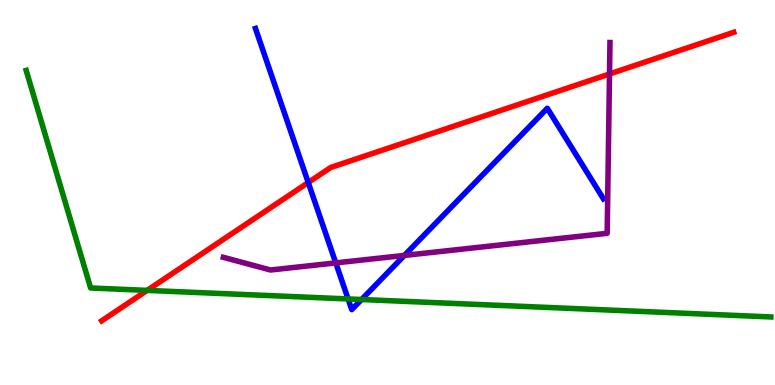[{'lines': ['blue', 'red'], 'intersections': [{'x': 3.98, 'y': 5.26}]}, {'lines': ['green', 'red'], 'intersections': [{'x': 1.9, 'y': 2.46}]}, {'lines': ['purple', 'red'], 'intersections': [{'x': 7.86, 'y': 8.08}]}, {'lines': ['blue', 'green'], 'intersections': [{'x': 4.49, 'y': 2.24}, {'x': 4.67, 'y': 2.22}]}, {'lines': ['blue', 'purple'], 'intersections': [{'x': 4.33, 'y': 3.17}, {'x': 5.22, 'y': 3.37}]}, {'lines': ['green', 'purple'], 'intersections': []}]